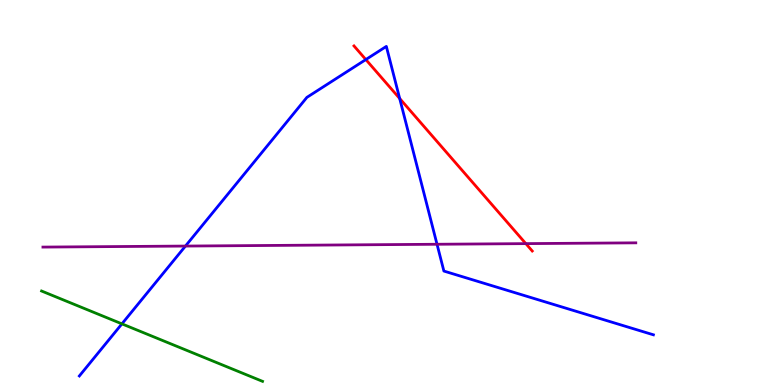[{'lines': ['blue', 'red'], 'intersections': [{'x': 4.72, 'y': 8.45}, {'x': 5.16, 'y': 7.44}]}, {'lines': ['green', 'red'], 'intersections': []}, {'lines': ['purple', 'red'], 'intersections': [{'x': 6.78, 'y': 3.67}]}, {'lines': ['blue', 'green'], 'intersections': [{'x': 1.57, 'y': 1.59}]}, {'lines': ['blue', 'purple'], 'intersections': [{'x': 2.39, 'y': 3.61}, {'x': 5.64, 'y': 3.66}]}, {'lines': ['green', 'purple'], 'intersections': []}]